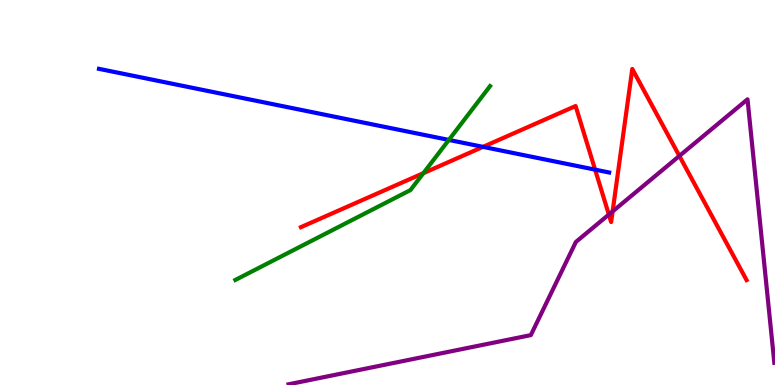[{'lines': ['blue', 'red'], 'intersections': [{'x': 6.23, 'y': 6.19}, {'x': 7.68, 'y': 5.59}]}, {'lines': ['green', 'red'], 'intersections': [{'x': 5.46, 'y': 5.5}]}, {'lines': ['purple', 'red'], 'intersections': [{'x': 7.86, 'y': 4.43}, {'x': 7.9, 'y': 4.51}, {'x': 8.77, 'y': 5.95}]}, {'lines': ['blue', 'green'], 'intersections': [{'x': 5.79, 'y': 6.37}]}, {'lines': ['blue', 'purple'], 'intersections': []}, {'lines': ['green', 'purple'], 'intersections': []}]